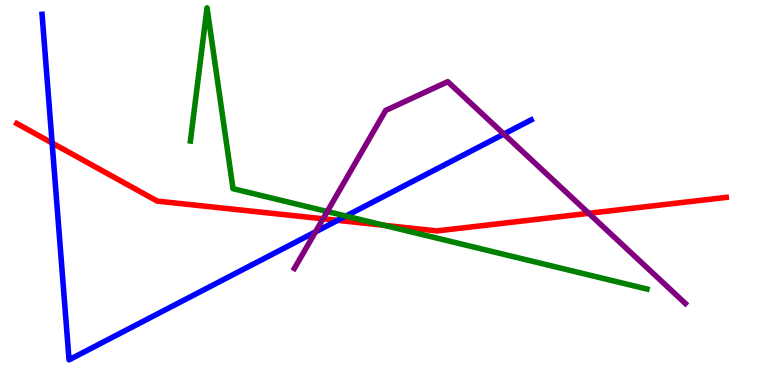[{'lines': ['blue', 'red'], 'intersections': [{'x': 0.672, 'y': 6.29}, {'x': 4.36, 'y': 4.28}]}, {'lines': ['green', 'red'], 'intersections': [{'x': 4.95, 'y': 4.15}]}, {'lines': ['purple', 'red'], 'intersections': [{'x': 4.17, 'y': 4.32}, {'x': 7.6, 'y': 4.46}]}, {'lines': ['blue', 'green'], 'intersections': [{'x': 4.46, 'y': 4.39}]}, {'lines': ['blue', 'purple'], 'intersections': [{'x': 4.07, 'y': 3.98}, {'x': 6.5, 'y': 6.52}]}, {'lines': ['green', 'purple'], 'intersections': [{'x': 4.22, 'y': 4.51}]}]